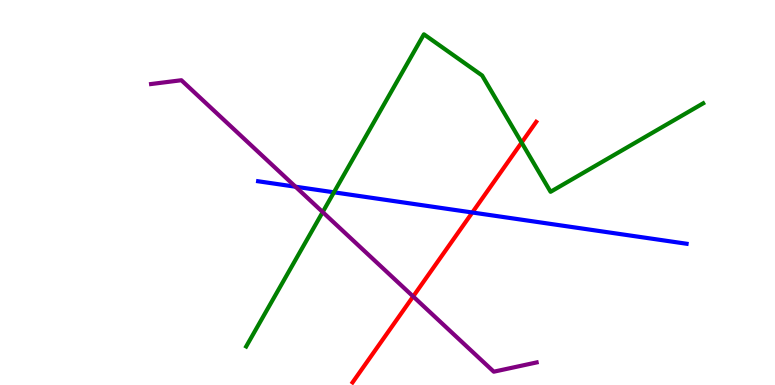[{'lines': ['blue', 'red'], 'intersections': [{'x': 6.09, 'y': 4.48}]}, {'lines': ['green', 'red'], 'intersections': [{'x': 6.73, 'y': 6.3}]}, {'lines': ['purple', 'red'], 'intersections': [{'x': 5.33, 'y': 2.3}]}, {'lines': ['blue', 'green'], 'intersections': [{'x': 4.31, 'y': 5.0}]}, {'lines': ['blue', 'purple'], 'intersections': [{'x': 3.81, 'y': 5.15}]}, {'lines': ['green', 'purple'], 'intersections': [{'x': 4.16, 'y': 4.49}]}]